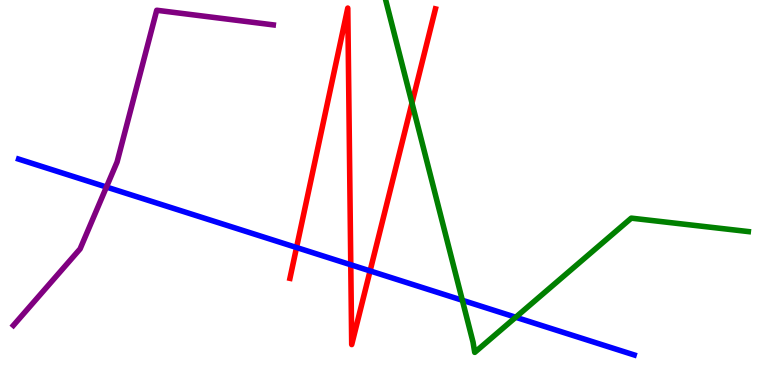[{'lines': ['blue', 'red'], 'intersections': [{'x': 3.83, 'y': 3.57}, {'x': 4.53, 'y': 3.12}, {'x': 4.78, 'y': 2.96}]}, {'lines': ['green', 'red'], 'intersections': [{'x': 5.32, 'y': 7.32}]}, {'lines': ['purple', 'red'], 'intersections': []}, {'lines': ['blue', 'green'], 'intersections': [{'x': 5.97, 'y': 2.2}, {'x': 6.65, 'y': 1.76}]}, {'lines': ['blue', 'purple'], 'intersections': [{'x': 1.37, 'y': 5.14}]}, {'lines': ['green', 'purple'], 'intersections': []}]